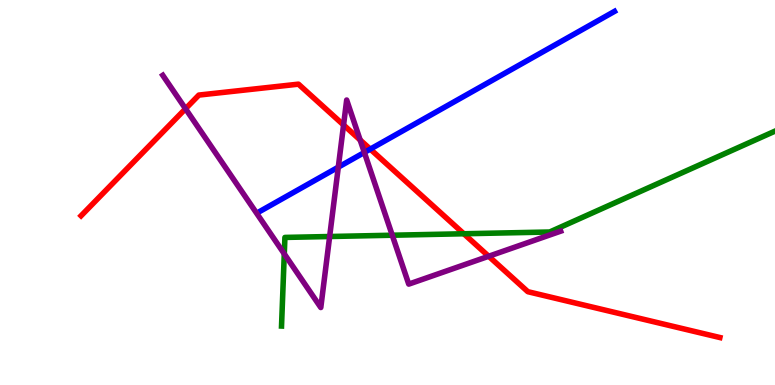[{'lines': ['blue', 'red'], 'intersections': [{'x': 4.78, 'y': 6.13}]}, {'lines': ['green', 'red'], 'intersections': [{'x': 5.98, 'y': 3.93}]}, {'lines': ['purple', 'red'], 'intersections': [{'x': 2.39, 'y': 7.18}, {'x': 4.43, 'y': 6.75}, {'x': 4.65, 'y': 6.36}, {'x': 6.31, 'y': 3.34}]}, {'lines': ['blue', 'green'], 'intersections': []}, {'lines': ['blue', 'purple'], 'intersections': [{'x': 4.37, 'y': 5.66}, {'x': 4.7, 'y': 6.04}]}, {'lines': ['green', 'purple'], 'intersections': [{'x': 3.67, 'y': 3.41}, {'x': 4.25, 'y': 3.86}, {'x': 5.06, 'y': 3.89}]}]